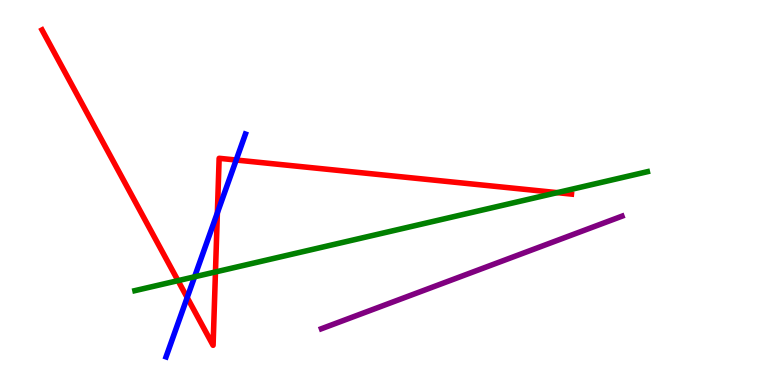[{'lines': ['blue', 'red'], 'intersections': [{'x': 2.42, 'y': 2.27}, {'x': 2.8, 'y': 4.47}, {'x': 3.05, 'y': 5.84}]}, {'lines': ['green', 'red'], 'intersections': [{'x': 2.3, 'y': 2.71}, {'x': 2.78, 'y': 2.94}, {'x': 7.19, 'y': 5.0}]}, {'lines': ['purple', 'red'], 'intersections': []}, {'lines': ['blue', 'green'], 'intersections': [{'x': 2.51, 'y': 2.81}]}, {'lines': ['blue', 'purple'], 'intersections': []}, {'lines': ['green', 'purple'], 'intersections': []}]